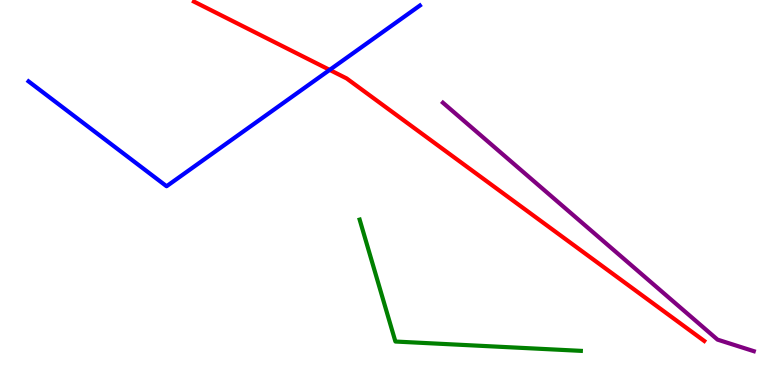[{'lines': ['blue', 'red'], 'intersections': [{'x': 4.25, 'y': 8.18}]}, {'lines': ['green', 'red'], 'intersections': []}, {'lines': ['purple', 'red'], 'intersections': []}, {'lines': ['blue', 'green'], 'intersections': []}, {'lines': ['blue', 'purple'], 'intersections': []}, {'lines': ['green', 'purple'], 'intersections': []}]